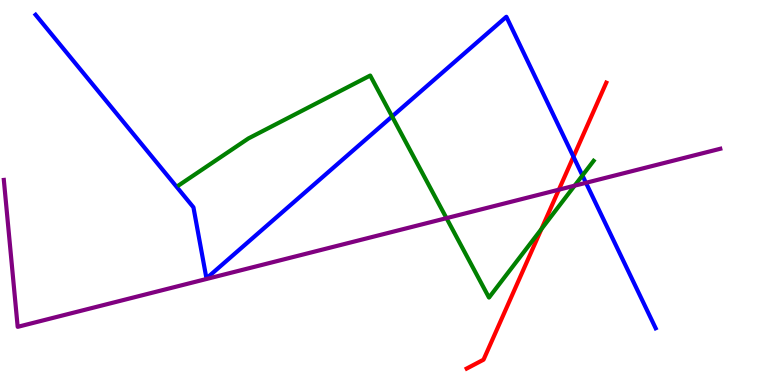[{'lines': ['blue', 'red'], 'intersections': [{'x': 7.4, 'y': 5.93}]}, {'lines': ['green', 'red'], 'intersections': [{'x': 6.99, 'y': 4.05}]}, {'lines': ['purple', 'red'], 'intersections': [{'x': 7.21, 'y': 5.07}]}, {'lines': ['blue', 'green'], 'intersections': [{'x': 5.06, 'y': 6.98}, {'x': 7.52, 'y': 5.44}]}, {'lines': ['blue', 'purple'], 'intersections': [{'x': 7.56, 'y': 5.25}]}, {'lines': ['green', 'purple'], 'intersections': [{'x': 5.76, 'y': 4.33}, {'x': 7.41, 'y': 5.18}]}]